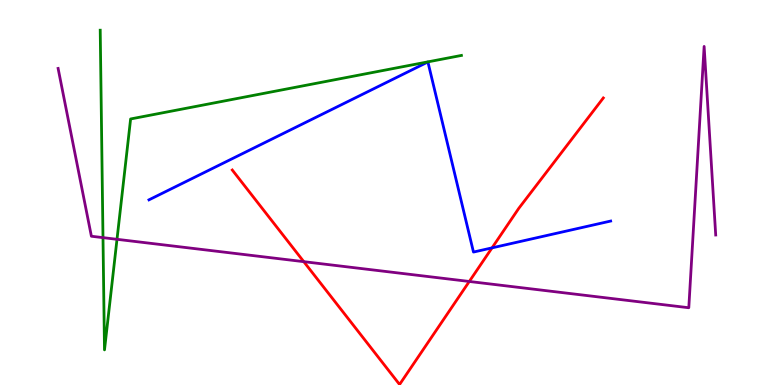[{'lines': ['blue', 'red'], 'intersections': [{'x': 6.35, 'y': 3.56}]}, {'lines': ['green', 'red'], 'intersections': []}, {'lines': ['purple', 'red'], 'intersections': [{'x': 3.92, 'y': 3.2}, {'x': 6.06, 'y': 2.69}]}, {'lines': ['blue', 'green'], 'intersections': []}, {'lines': ['blue', 'purple'], 'intersections': []}, {'lines': ['green', 'purple'], 'intersections': [{'x': 1.33, 'y': 3.83}, {'x': 1.51, 'y': 3.78}]}]